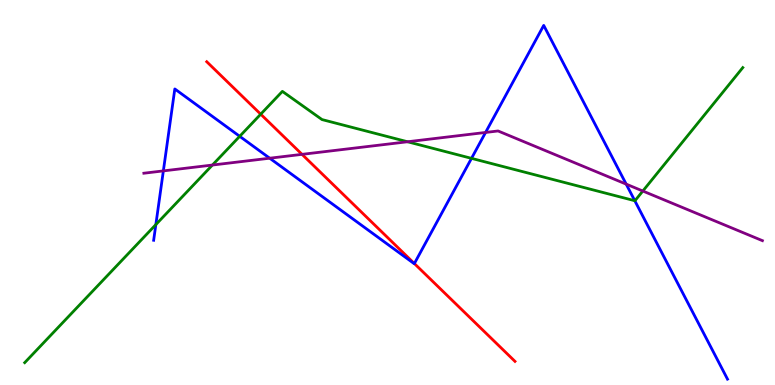[{'lines': ['blue', 'red'], 'intersections': [{'x': 5.35, 'y': 3.15}]}, {'lines': ['green', 'red'], 'intersections': [{'x': 3.36, 'y': 7.03}]}, {'lines': ['purple', 'red'], 'intersections': [{'x': 3.9, 'y': 5.99}]}, {'lines': ['blue', 'green'], 'intersections': [{'x': 2.01, 'y': 4.17}, {'x': 3.09, 'y': 6.46}, {'x': 6.08, 'y': 5.89}, {'x': 8.19, 'y': 4.79}]}, {'lines': ['blue', 'purple'], 'intersections': [{'x': 2.11, 'y': 5.56}, {'x': 3.48, 'y': 5.89}, {'x': 6.27, 'y': 6.56}, {'x': 8.08, 'y': 5.22}]}, {'lines': ['green', 'purple'], 'intersections': [{'x': 2.74, 'y': 5.71}, {'x': 5.26, 'y': 6.32}, {'x': 8.29, 'y': 5.04}]}]